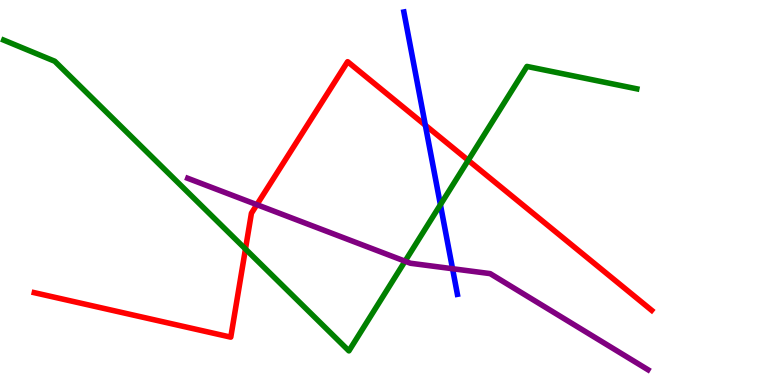[{'lines': ['blue', 'red'], 'intersections': [{'x': 5.49, 'y': 6.75}]}, {'lines': ['green', 'red'], 'intersections': [{'x': 3.17, 'y': 3.53}, {'x': 6.04, 'y': 5.84}]}, {'lines': ['purple', 'red'], 'intersections': [{'x': 3.31, 'y': 4.68}]}, {'lines': ['blue', 'green'], 'intersections': [{'x': 5.68, 'y': 4.68}]}, {'lines': ['blue', 'purple'], 'intersections': [{'x': 5.84, 'y': 3.02}]}, {'lines': ['green', 'purple'], 'intersections': [{'x': 5.23, 'y': 3.22}]}]